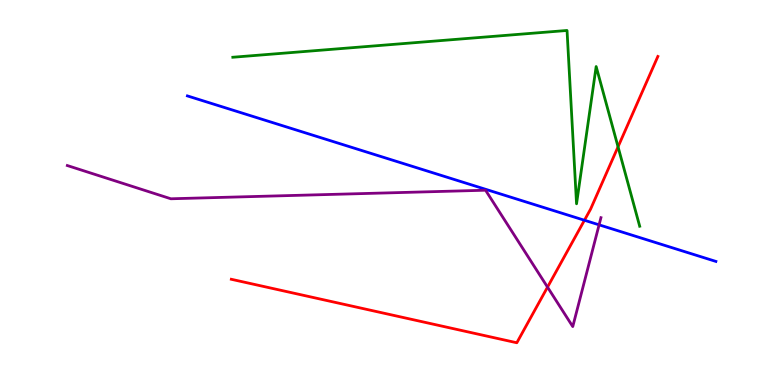[{'lines': ['blue', 'red'], 'intersections': [{'x': 7.54, 'y': 4.28}]}, {'lines': ['green', 'red'], 'intersections': [{'x': 7.97, 'y': 6.19}]}, {'lines': ['purple', 'red'], 'intersections': [{'x': 7.06, 'y': 2.54}]}, {'lines': ['blue', 'green'], 'intersections': []}, {'lines': ['blue', 'purple'], 'intersections': [{'x': 7.73, 'y': 4.16}]}, {'lines': ['green', 'purple'], 'intersections': []}]